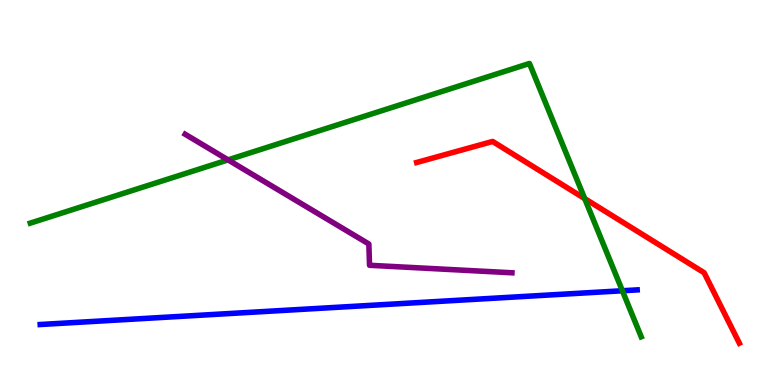[{'lines': ['blue', 'red'], 'intersections': []}, {'lines': ['green', 'red'], 'intersections': [{'x': 7.54, 'y': 4.84}]}, {'lines': ['purple', 'red'], 'intersections': []}, {'lines': ['blue', 'green'], 'intersections': [{'x': 8.03, 'y': 2.45}]}, {'lines': ['blue', 'purple'], 'intersections': []}, {'lines': ['green', 'purple'], 'intersections': [{'x': 2.94, 'y': 5.85}]}]